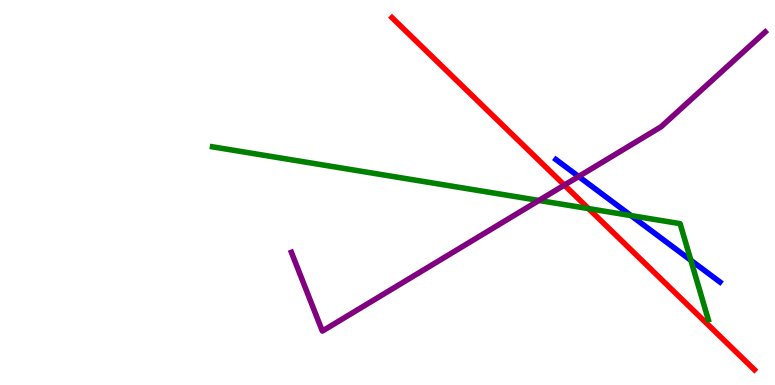[{'lines': ['blue', 'red'], 'intersections': []}, {'lines': ['green', 'red'], 'intersections': [{'x': 7.59, 'y': 4.58}]}, {'lines': ['purple', 'red'], 'intersections': [{'x': 7.28, 'y': 5.19}]}, {'lines': ['blue', 'green'], 'intersections': [{'x': 8.14, 'y': 4.4}, {'x': 8.91, 'y': 3.24}]}, {'lines': ['blue', 'purple'], 'intersections': [{'x': 7.47, 'y': 5.42}]}, {'lines': ['green', 'purple'], 'intersections': [{'x': 6.95, 'y': 4.79}]}]